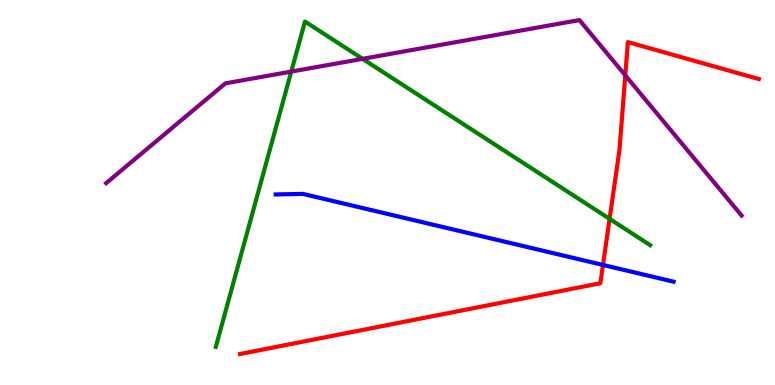[{'lines': ['blue', 'red'], 'intersections': [{'x': 7.78, 'y': 3.12}]}, {'lines': ['green', 'red'], 'intersections': [{'x': 7.87, 'y': 4.32}]}, {'lines': ['purple', 'red'], 'intersections': [{'x': 8.07, 'y': 8.04}]}, {'lines': ['blue', 'green'], 'intersections': []}, {'lines': ['blue', 'purple'], 'intersections': []}, {'lines': ['green', 'purple'], 'intersections': [{'x': 3.76, 'y': 8.14}, {'x': 4.68, 'y': 8.47}]}]